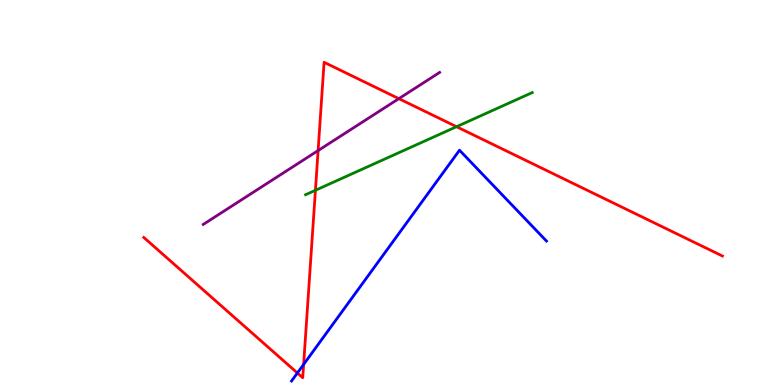[{'lines': ['blue', 'red'], 'intersections': [{'x': 3.84, 'y': 0.312}, {'x': 3.92, 'y': 0.535}]}, {'lines': ['green', 'red'], 'intersections': [{'x': 4.07, 'y': 5.06}, {'x': 5.89, 'y': 6.71}]}, {'lines': ['purple', 'red'], 'intersections': [{'x': 4.1, 'y': 6.09}, {'x': 5.15, 'y': 7.44}]}, {'lines': ['blue', 'green'], 'intersections': []}, {'lines': ['blue', 'purple'], 'intersections': []}, {'lines': ['green', 'purple'], 'intersections': []}]